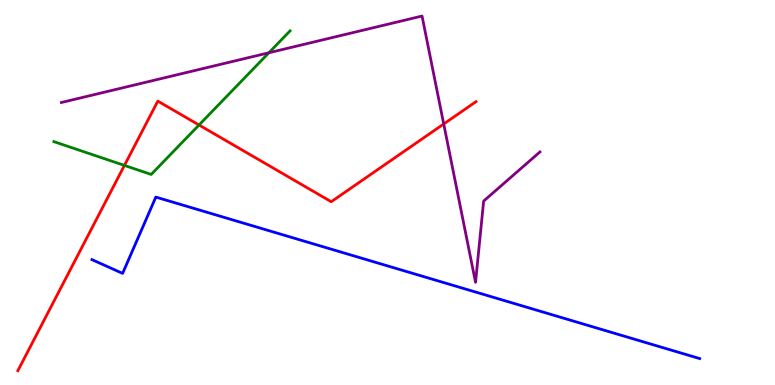[{'lines': ['blue', 'red'], 'intersections': []}, {'lines': ['green', 'red'], 'intersections': [{'x': 1.61, 'y': 5.7}, {'x': 2.57, 'y': 6.75}]}, {'lines': ['purple', 'red'], 'intersections': [{'x': 5.73, 'y': 6.78}]}, {'lines': ['blue', 'green'], 'intersections': []}, {'lines': ['blue', 'purple'], 'intersections': []}, {'lines': ['green', 'purple'], 'intersections': [{'x': 3.47, 'y': 8.63}]}]